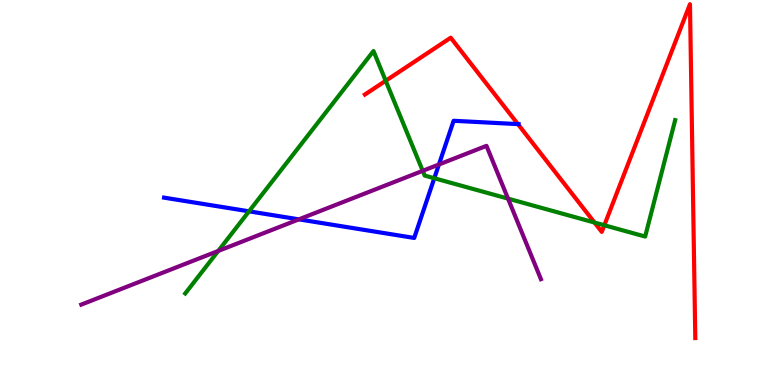[{'lines': ['blue', 'red'], 'intersections': [{'x': 6.68, 'y': 6.78}]}, {'lines': ['green', 'red'], 'intersections': [{'x': 4.98, 'y': 7.9}, {'x': 7.67, 'y': 4.22}, {'x': 7.8, 'y': 4.15}]}, {'lines': ['purple', 'red'], 'intersections': []}, {'lines': ['blue', 'green'], 'intersections': [{'x': 3.21, 'y': 4.51}, {'x': 5.6, 'y': 5.37}]}, {'lines': ['blue', 'purple'], 'intersections': [{'x': 3.86, 'y': 4.3}, {'x': 5.66, 'y': 5.73}]}, {'lines': ['green', 'purple'], 'intersections': [{'x': 2.82, 'y': 3.48}, {'x': 5.45, 'y': 5.56}, {'x': 6.56, 'y': 4.84}]}]